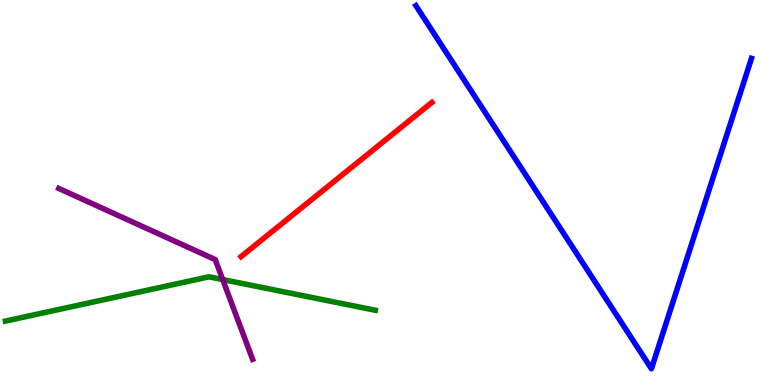[{'lines': ['blue', 'red'], 'intersections': []}, {'lines': ['green', 'red'], 'intersections': []}, {'lines': ['purple', 'red'], 'intersections': []}, {'lines': ['blue', 'green'], 'intersections': []}, {'lines': ['blue', 'purple'], 'intersections': []}, {'lines': ['green', 'purple'], 'intersections': [{'x': 2.87, 'y': 2.74}]}]